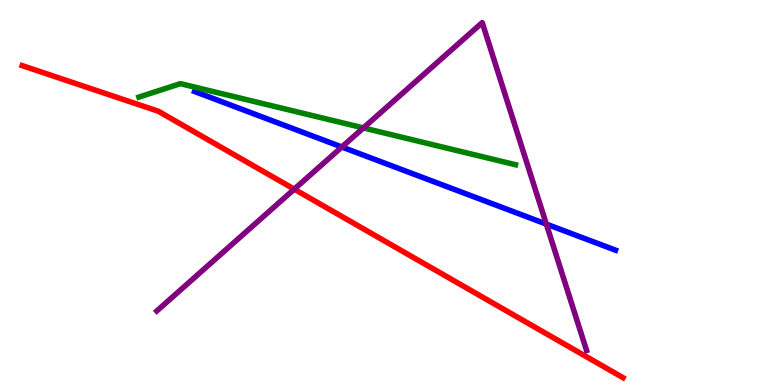[{'lines': ['blue', 'red'], 'intersections': []}, {'lines': ['green', 'red'], 'intersections': []}, {'lines': ['purple', 'red'], 'intersections': [{'x': 3.8, 'y': 5.09}]}, {'lines': ['blue', 'green'], 'intersections': []}, {'lines': ['blue', 'purple'], 'intersections': [{'x': 4.41, 'y': 6.18}, {'x': 7.05, 'y': 4.18}]}, {'lines': ['green', 'purple'], 'intersections': [{'x': 4.69, 'y': 6.68}]}]